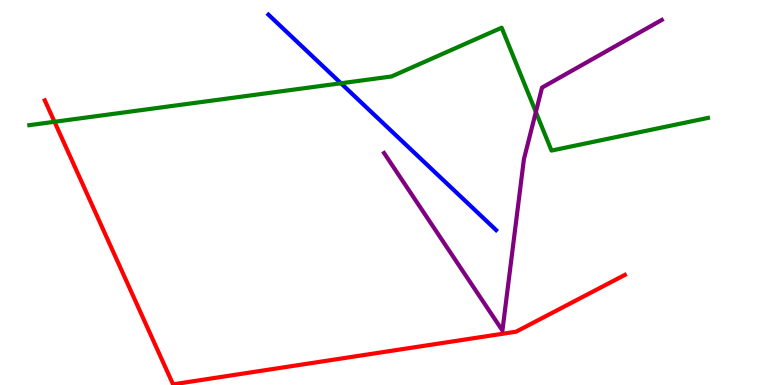[{'lines': ['blue', 'red'], 'intersections': []}, {'lines': ['green', 'red'], 'intersections': [{'x': 0.703, 'y': 6.84}]}, {'lines': ['purple', 'red'], 'intersections': []}, {'lines': ['blue', 'green'], 'intersections': [{'x': 4.4, 'y': 7.84}]}, {'lines': ['blue', 'purple'], 'intersections': []}, {'lines': ['green', 'purple'], 'intersections': [{'x': 6.91, 'y': 7.09}]}]